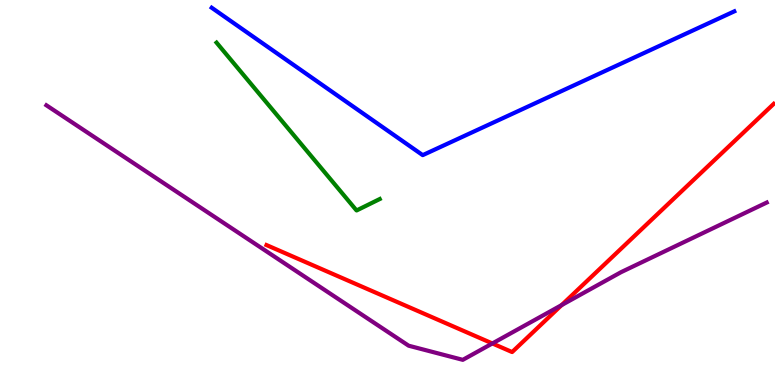[{'lines': ['blue', 'red'], 'intersections': []}, {'lines': ['green', 'red'], 'intersections': []}, {'lines': ['purple', 'red'], 'intersections': [{'x': 6.35, 'y': 1.08}, {'x': 7.25, 'y': 2.08}]}, {'lines': ['blue', 'green'], 'intersections': []}, {'lines': ['blue', 'purple'], 'intersections': []}, {'lines': ['green', 'purple'], 'intersections': []}]